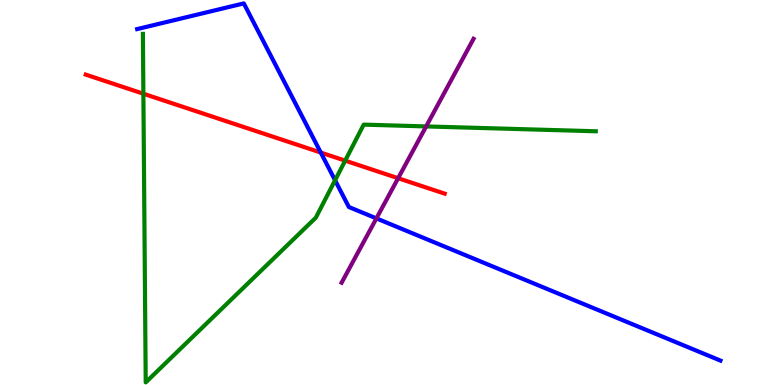[{'lines': ['blue', 'red'], 'intersections': [{'x': 4.14, 'y': 6.04}]}, {'lines': ['green', 'red'], 'intersections': [{'x': 1.85, 'y': 7.57}, {'x': 4.45, 'y': 5.83}]}, {'lines': ['purple', 'red'], 'intersections': [{'x': 5.14, 'y': 5.37}]}, {'lines': ['blue', 'green'], 'intersections': [{'x': 4.32, 'y': 5.32}]}, {'lines': ['blue', 'purple'], 'intersections': [{'x': 4.86, 'y': 4.33}]}, {'lines': ['green', 'purple'], 'intersections': [{'x': 5.5, 'y': 6.72}]}]